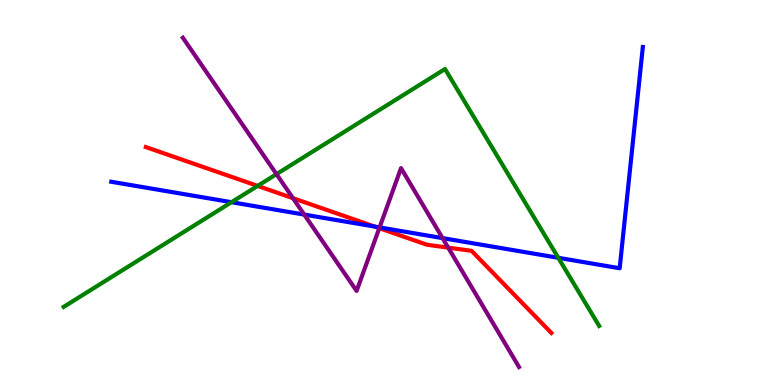[{'lines': ['blue', 'red'], 'intersections': [{'x': 4.83, 'y': 4.12}]}, {'lines': ['green', 'red'], 'intersections': [{'x': 3.32, 'y': 5.17}]}, {'lines': ['purple', 'red'], 'intersections': [{'x': 3.78, 'y': 4.85}, {'x': 4.89, 'y': 4.07}, {'x': 5.78, 'y': 3.57}]}, {'lines': ['blue', 'green'], 'intersections': [{'x': 2.99, 'y': 4.75}, {'x': 7.2, 'y': 3.3}]}, {'lines': ['blue', 'purple'], 'intersections': [{'x': 3.93, 'y': 4.43}, {'x': 4.9, 'y': 4.09}, {'x': 5.71, 'y': 3.82}]}, {'lines': ['green', 'purple'], 'intersections': [{'x': 3.57, 'y': 5.48}]}]